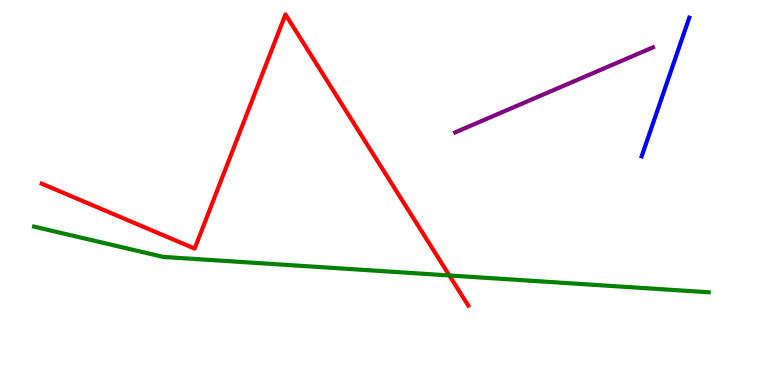[{'lines': ['blue', 'red'], 'intersections': []}, {'lines': ['green', 'red'], 'intersections': [{'x': 5.8, 'y': 2.85}]}, {'lines': ['purple', 'red'], 'intersections': []}, {'lines': ['blue', 'green'], 'intersections': []}, {'lines': ['blue', 'purple'], 'intersections': []}, {'lines': ['green', 'purple'], 'intersections': []}]